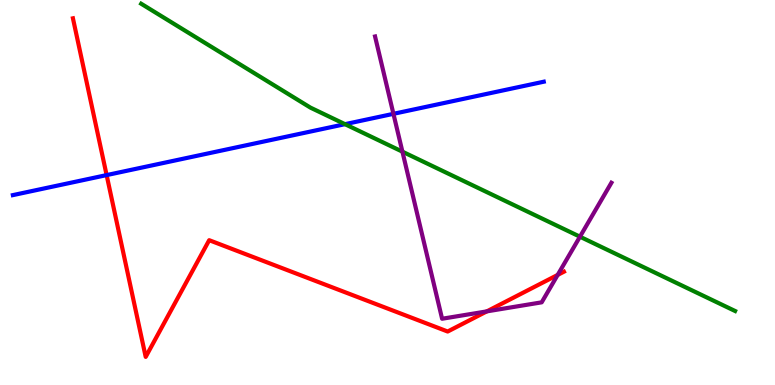[{'lines': ['blue', 'red'], 'intersections': [{'x': 1.38, 'y': 5.45}]}, {'lines': ['green', 'red'], 'intersections': []}, {'lines': ['purple', 'red'], 'intersections': [{'x': 6.28, 'y': 1.91}, {'x': 7.2, 'y': 2.86}]}, {'lines': ['blue', 'green'], 'intersections': [{'x': 4.45, 'y': 6.77}]}, {'lines': ['blue', 'purple'], 'intersections': [{'x': 5.08, 'y': 7.04}]}, {'lines': ['green', 'purple'], 'intersections': [{'x': 5.19, 'y': 6.06}, {'x': 7.48, 'y': 3.85}]}]